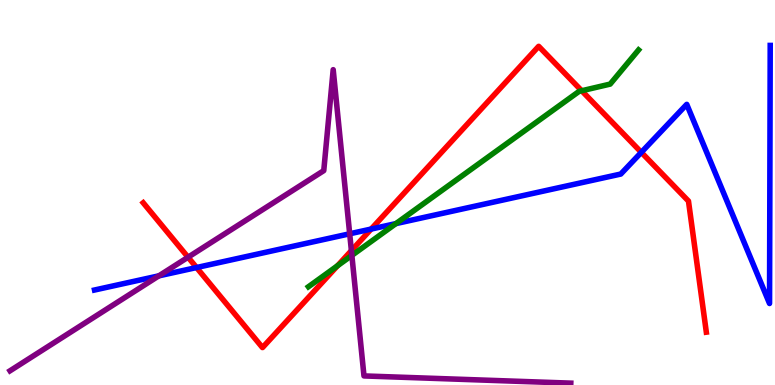[{'lines': ['blue', 'red'], 'intersections': [{'x': 2.54, 'y': 3.05}, {'x': 4.79, 'y': 4.05}, {'x': 8.28, 'y': 6.04}]}, {'lines': ['green', 'red'], 'intersections': [{'x': 4.35, 'y': 3.1}, {'x': 7.51, 'y': 7.64}]}, {'lines': ['purple', 'red'], 'intersections': [{'x': 2.43, 'y': 3.32}, {'x': 4.53, 'y': 3.49}]}, {'lines': ['blue', 'green'], 'intersections': [{'x': 5.11, 'y': 4.19}]}, {'lines': ['blue', 'purple'], 'intersections': [{'x': 2.05, 'y': 2.84}, {'x': 4.51, 'y': 3.93}]}, {'lines': ['green', 'purple'], 'intersections': [{'x': 4.54, 'y': 3.37}]}]